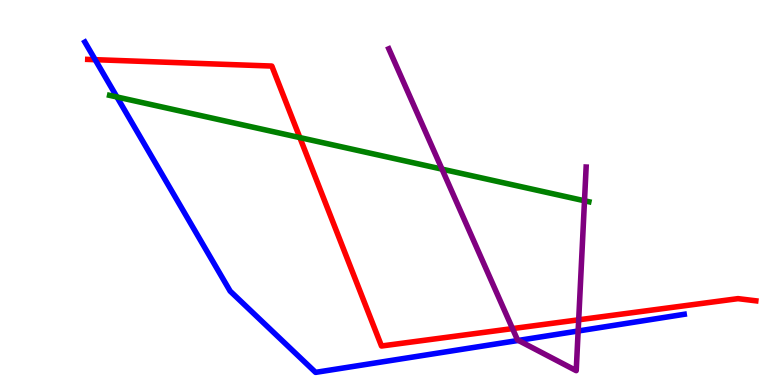[{'lines': ['blue', 'red'], 'intersections': [{'x': 1.23, 'y': 8.45}]}, {'lines': ['green', 'red'], 'intersections': [{'x': 3.87, 'y': 6.43}]}, {'lines': ['purple', 'red'], 'intersections': [{'x': 6.61, 'y': 1.47}, {'x': 7.47, 'y': 1.69}]}, {'lines': ['blue', 'green'], 'intersections': [{'x': 1.51, 'y': 7.48}]}, {'lines': ['blue', 'purple'], 'intersections': [{'x': 6.69, 'y': 1.16}, {'x': 7.46, 'y': 1.4}]}, {'lines': ['green', 'purple'], 'intersections': [{'x': 5.7, 'y': 5.61}, {'x': 7.54, 'y': 4.79}]}]